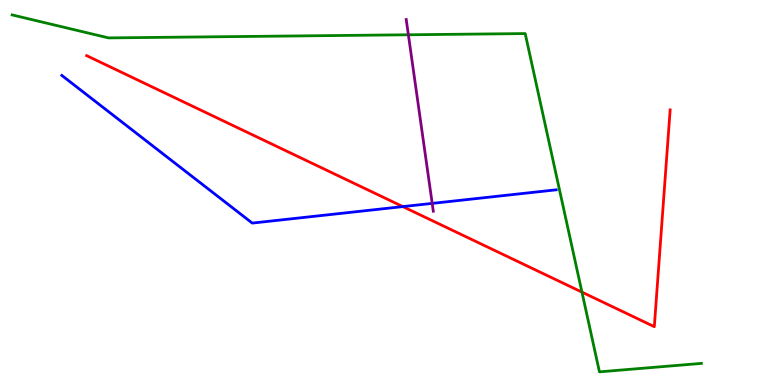[{'lines': ['blue', 'red'], 'intersections': [{'x': 5.2, 'y': 4.63}]}, {'lines': ['green', 'red'], 'intersections': [{'x': 7.51, 'y': 2.41}]}, {'lines': ['purple', 'red'], 'intersections': []}, {'lines': ['blue', 'green'], 'intersections': []}, {'lines': ['blue', 'purple'], 'intersections': [{'x': 5.58, 'y': 4.72}]}, {'lines': ['green', 'purple'], 'intersections': [{'x': 5.27, 'y': 9.1}]}]